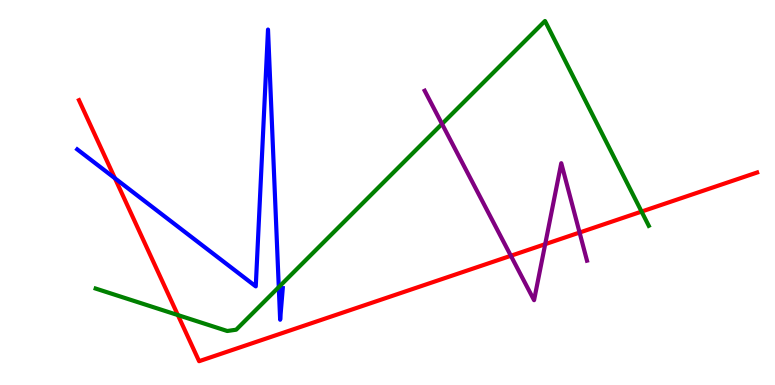[{'lines': ['blue', 'red'], 'intersections': [{'x': 1.48, 'y': 5.37}]}, {'lines': ['green', 'red'], 'intersections': [{'x': 2.3, 'y': 1.82}, {'x': 8.28, 'y': 4.5}]}, {'lines': ['purple', 'red'], 'intersections': [{'x': 6.59, 'y': 3.36}, {'x': 7.03, 'y': 3.66}, {'x': 7.48, 'y': 3.96}]}, {'lines': ['blue', 'green'], 'intersections': [{'x': 3.6, 'y': 2.54}]}, {'lines': ['blue', 'purple'], 'intersections': []}, {'lines': ['green', 'purple'], 'intersections': [{'x': 5.7, 'y': 6.78}]}]